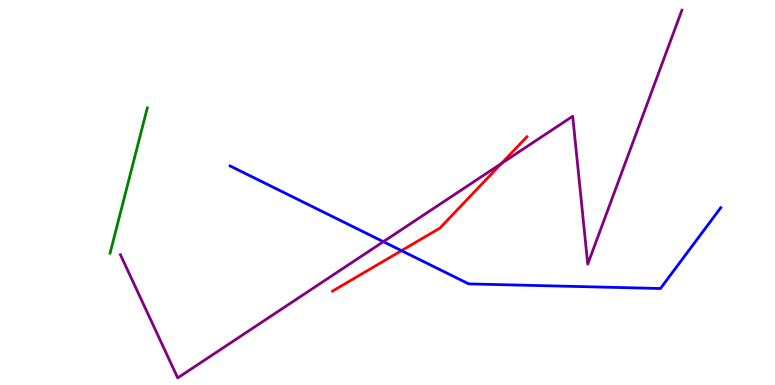[{'lines': ['blue', 'red'], 'intersections': [{'x': 5.18, 'y': 3.49}]}, {'lines': ['green', 'red'], 'intersections': []}, {'lines': ['purple', 'red'], 'intersections': [{'x': 6.47, 'y': 5.76}]}, {'lines': ['blue', 'green'], 'intersections': []}, {'lines': ['blue', 'purple'], 'intersections': [{'x': 4.95, 'y': 3.72}]}, {'lines': ['green', 'purple'], 'intersections': []}]